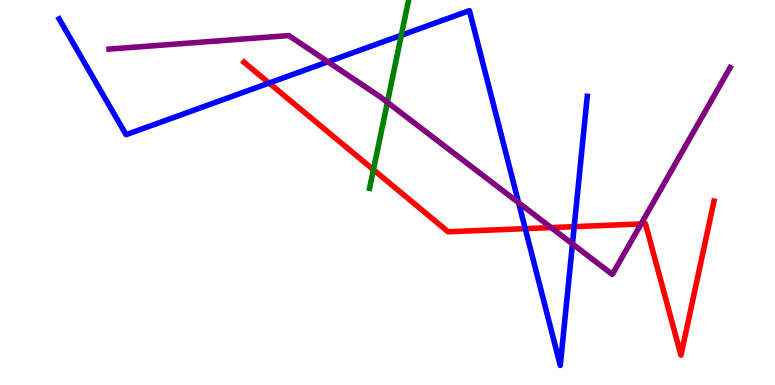[{'lines': ['blue', 'red'], 'intersections': [{'x': 3.47, 'y': 7.84}, {'x': 6.78, 'y': 4.06}, {'x': 7.41, 'y': 4.11}]}, {'lines': ['green', 'red'], 'intersections': [{'x': 4.82, 'y': 5.59}]}, {'lines': ['purple', 'red'], 'intersections': [{'x': 7.11, 'y': 4.09}, {'x': 8.27, 'y': 4.18}]}, {'lines': ['blue', 'green'], 'intersections': [{'x': 5.18, 'y': 9.08}]}, {'lines': ['blue', 'purple'], 'intersections': [{'x': 4.23, 'y': 8.4}, {'x': 6.69, 'y': 4.73}, {'x': 7.39, 'y': 3.66}]}, {'lines': ['green', 'purple'], 'intersections': [{'x': 5.0, 'y': 7.34}]}]